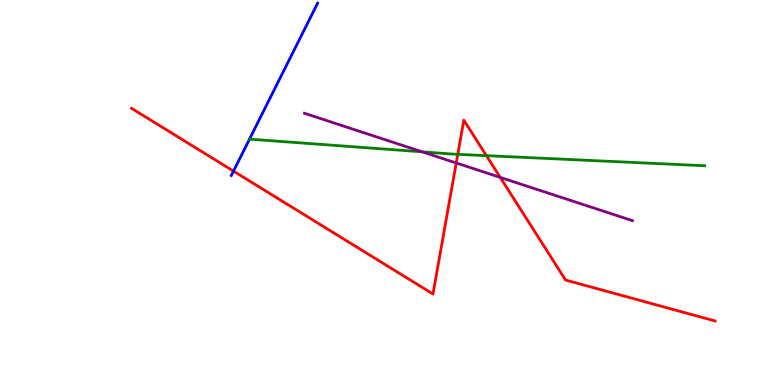[{'lines': ['blue', 'red'], 'intersections': [{'x': 3.01, 'y': 5.56}]}, {'lines': ['green', 'red'], 'intersections': [{'x': 5.91, 'y': 5.99}, {'x': 6.28, 'y': 5.96}]}, {'lines': ['purple', 'red'], 'intersections': [{'x': 5.89, 'y': 5.77}, {'x': 6.45, 'y': 5.39}]}, {'lines': ['blue', 'green'], 'intersections': []}, {'lines': ['blue', 'purple'], 'intersections': []}, {'lines': ['green', 'purple'], 'intersections': [{'x': 5.45, 'y': 6.06}]}]